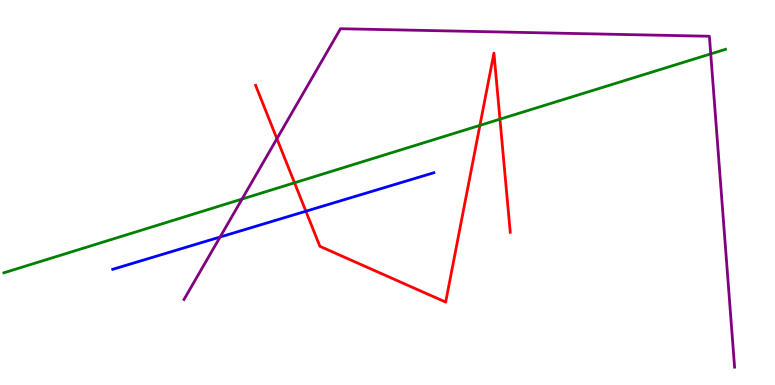[{'lines': ['blue', 'red'], 'intersections': [{'x': 3.95, 'y': 4.51}]}, {'lines': ['green', 'red'], 'intersections': [{'x': 3.8, 'y': 5.25}, {'x': 6.19, 'y': 6.74}, {'x': 6.45, 'y': 6.9}]}, {'lines': ['purple', 'red'], 'intersections': [{'x': 3.57, 'y': 6.4}]}, {'lines': ['blue', 'green'], 'intersections': []}, {'lines': ['blue', 'purple'], 'intersections': [{'x': 2.84, 'y': 3.84}]}, {'lines': ['green', 'purple'], 'intersections': [{'x': 3.12, 'y': 4.83}, {'x': 9.17, 'y': 8.6}]}]